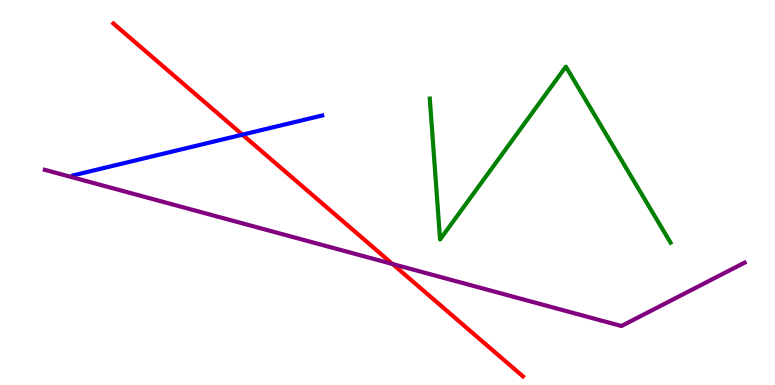[{'lines': ['blue', 'red'], 'intersections': [{'x': 3.13, 'y': 6.5}]}, {'lines': ['green', 'red'], 'intersections': []}, {'lines': ['purple', 'red'], 'intersections': [{'x': 5.07, 'y': 3.14}]}, {'lines': ['blue', 'green'], 'intersections': []}, {'lines': ['blue', 'purple'], 'intersections': []}, {'lines': ['green', 'purple'], 'intersections': []}]